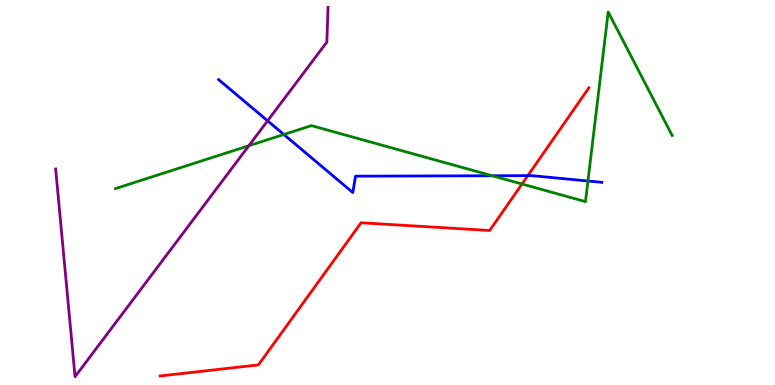[{'lines': ['blue', 'red'], 'intersections': [{'x': 6.81, 'y': 5.44}]}, {'lines': ['green', 'red'], 'intersections': [{'x': 6.74, 'y': 5.22}]}, {'lines': ['purple', 'red'], 'intersections': []}, {'lines': ['blue', 'green'], 'intersections': [{'x': 3.66, 'y': 6.51}, {'x': 6.35, 'y': 5.44}, {'x': 7.59, 'y': 5.3}]}, {'lines': ['blue', 'purple'], 'intersections': [{'x': 3.45, 'y': 6.86}]}, {'lines': ['green', 'purple'], 'intersections': [{'x': 3.21, 'y': 6.21}]}]